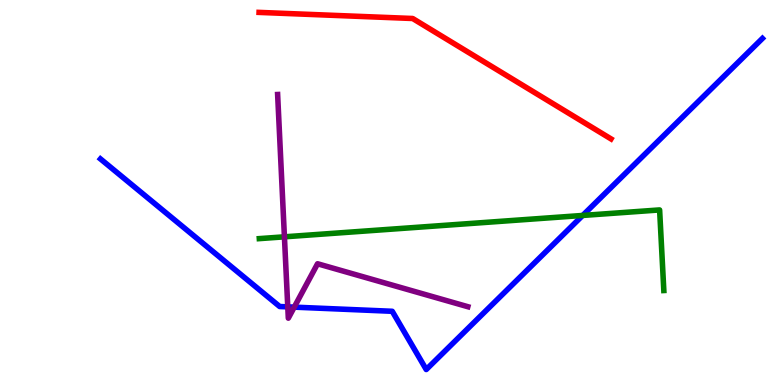[{'lines': ['blue', 'red'], 'intersections': []}, {'lines': ['green', 'red'], 'intersections': []}, {'lines': ['purple', 'red'], 'intersections': []}, {'lines': ['blue', 'green'], 'intersections': [{'x': 7.52, 'y': 4.4}]}, {'lines': ['blue', 'purple'], 'intersections': [{'x': 3.71, 'y': 2.03}, {'x': 3.8, 'y': 2.02}]}, {'lines': ['green', 'purple'], 'intersections': [{'x': 3.67, 'y': 3.85}]}]